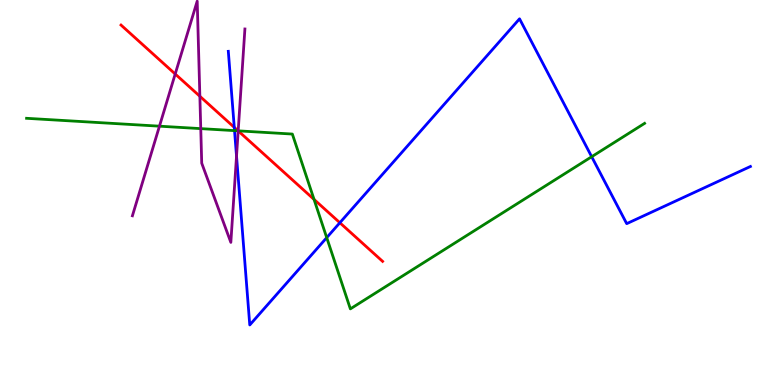[{'lines': ['blue', 'red'], 'intersections': [{'x': 3.02, 'y': 6.69}, {'x': 4.39, 'y': 4.21}]}, {'lines': ['green', 'red'], 'intersections': [{'x': 3.07, 'y': 6.6}, {'x': 4.05, 'y': 4.82}]}, {'lines': ['purple', 'red'], 'intersections': [{'x': 2.26, 'y': 8.08}, {'x': 2.58, 'y': 7.5}, {'x': 3.07, 'y': 6.6}]}, {'lines': ['blue', 'green'], 'intersections': [{'x': 3.03, 'y': 6.61}, {'x': 4.22, 'y': 3.83}, {'x': 7.63, 'y': 5.93}]}, {'lines': ['blue', 'purple'], 'intersections': [{'x': 3.05, 'y': 5.95}]}, {'lines': ['green', 'purple'], 'intersections': [{'x': 2.06, 'y': 6.72}, {'x': 2.59, 'y': 6.66}, {'x': 3.07, 'y': 6.6}]}]